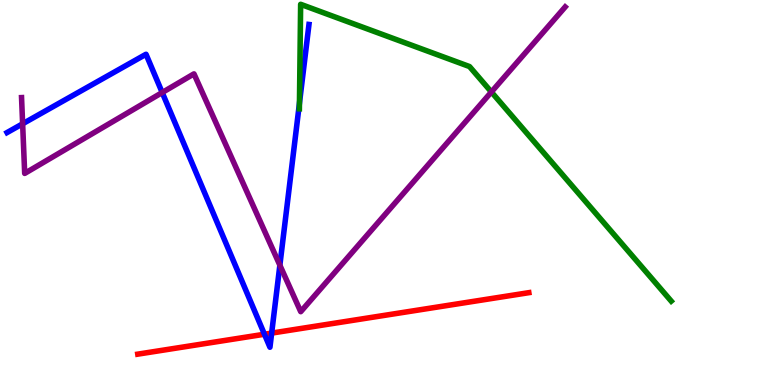[{'lines': ['blue', 'red'], 'intersections': [{'x': 3.41, 'y': 1.32}, {'x': 3.51, 'y': 1.35}]}, {'lines': ['green', 'red'], 'intersections': []}, {'lines': ['purple', 'red'], 'intersections': []}, {'lines': ['blue', 'green'], 'intersections': [{'x': 3.86, 'y': 7.32}]}, {'lines': ['blue', 'purple'], 'intersections': [{'x': 0.292, 'y': 6.78}, {'x': 2.09, 'y': 7.6}, {'x': 3.61, 'y': 3.11}]}, {'lines': ['green', 'purple'], 'intersections': [{'x': 6.34, 'y': 7.61}]}]